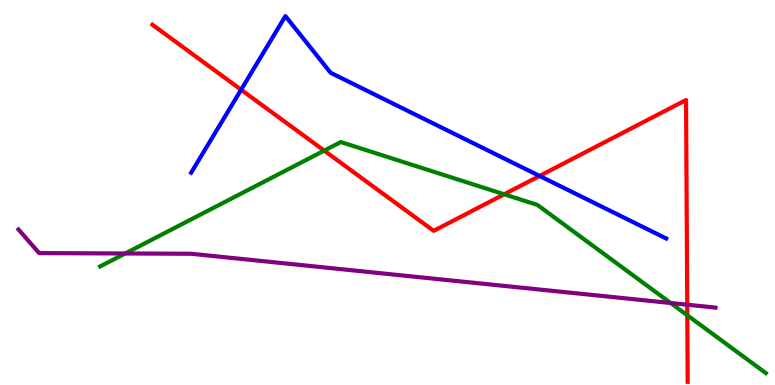[{'lines': ['blue', 'red'], 'intersections': [{'x': 3.11, 'y': 7.67}, {'x': 6.96, 'y': 5.43}]}, {'lines': ['green', 'red'], 'intersections': [{'x': 4.18, 'y': 6.09}, {'x': 6.51, 'y': 4.95}, {'x': 8.87, 'y': 1.81}]}, {'lines': ['purple', 'red'], 'intersections': [{'x': 8.87, 'y': 2.09}]}, {'lines': ['blue', 'green'], 'intersections': []}, {'lines': ['blue', 'purple'], 'intersections': []}, {'lines': ['green', 'purple'], 'intersections': [{'x': 1.62, 'y': 3.42}, {'x': 8.65, 'y': 2.13}]}]